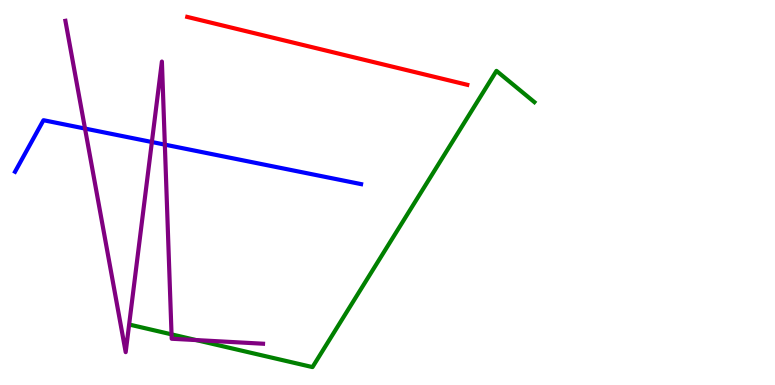[{'lines': ['blue', 'red'], 'intersections': []}, {'lines': ['green', 'red'], 'intersections': []}, {'lines': ['purple', 'red'], 'intersections': []}, {'lines': ['blue', 'green'], 'intersections': []}, {'lines': ['blue', 'purple'], 'intersections': [{'x': 1.1, 'y': 6.66}, {'x': 1.96, 'y': 6.31}, {'x': 2.13, 'y': 6.24}]}, {'lines': ['green', 'purple'], 'intersections': [{'x': 2.21, 'y': 1.32}, {'x': 2.53, 'y': 1.17}]}]